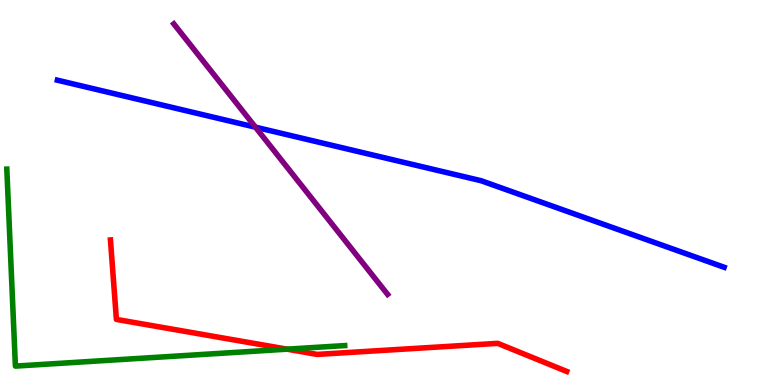[{'lines': ['blue', 'red'], 'intersections': []}, {'lines': ['green', 'red'], 'intersections': [{'x': 3.7, 'y': 0.931}]}, {'lines': ['purple', 'red'], 'intersections': []}, {'lines': ['blue', 'green'], 'intersections': []}, {'lines': ['blue', 'purple'], 'intersections': [{'x': 3.3, 'y': 6.7}]}, {'lines': ['green', 'purple'], 'intersections': []}]